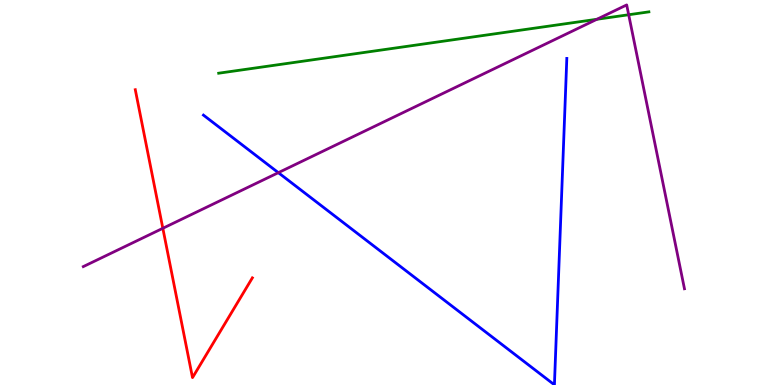[{'lines': ['blue', 'red'], 'intersections': []}, {'lines': ['green', 'red'], 'intersections': []}, {'lines': ['purple', 'red'], 'intersections': [{'x': 2.1, 'y': 4.07}]}, {'lines': ['blue', 'green'], 'intersections': []}, {'lines': ['blue', 'purple'], 'intersections': [{'x': 3.59, 'y': 5.52}]}, {'lines': ['green', 'purple'], 'intersections': [{'x': 7.7, 'y': 9.5}, {'x': 8.11, 'y': 9.62}]}]